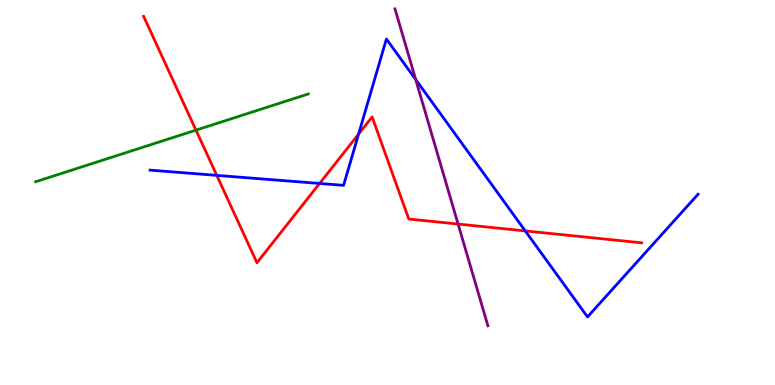[{'lines': ['blue', 'red'], 'intersections': [{'x': 2.8, 'y': 5.44}, {'x': 4.12, 'y': 5.23}, {'x': 4.63, 'y': 6.52}, {'x': 6.78, 'y': 4.0}]}, {'lines': ['green', 'red'], 'intersections': [{'x': 2.53, 'y': 6.62}]}, {'lines': ['purple', 'red'], 'intersections': [{'x': 5.91, 'y': 4.18}]}, {'lines': ['blue', 'green'], 'intersections': []}, {'lines': ['blue', 'purple'], 'intersections': [{'x': 5.36, 'y': 7.93}]}, {'lines': ['green', 'purple'], 'intersections': []}]